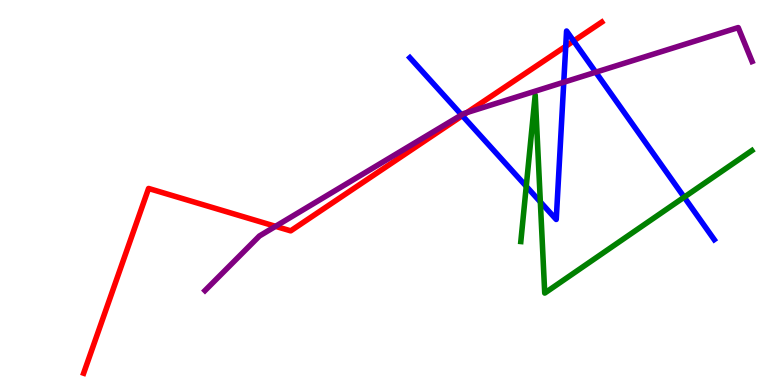[{'lines': ['blue', 'red'], 'intersections': [{'x': 5.97, 'y': 7.0}, {'x': 7.3, 'y': 8.8}, {'x': 7.4, 'y': 8.94}]}, {'lines': ['green', 'red'], 'intersections': []}, {'lines': ['purple', 'red'], 'intersections': [{'x': 3.56, 'y': 4.12}, {'x': 6.03, 'y': 7.08}]}, {'lines': ['blue', 'green'], 'intersections': [{'x': 6.79, 'y': 5.16}, {'x': 6.97, 'y': 4.76}, {'x': 8.83, 'y': 4.88}]}, {'lines': ['blue', 'purple'], 'intersections': [{'x': 5.96, 'y': 7.02}, {'x': 7.27, 'y': 7.86}, {'x': 7.69, 'y': 8.12}]}, {'lines': ['green', 'purple'], 'intersections': []}]